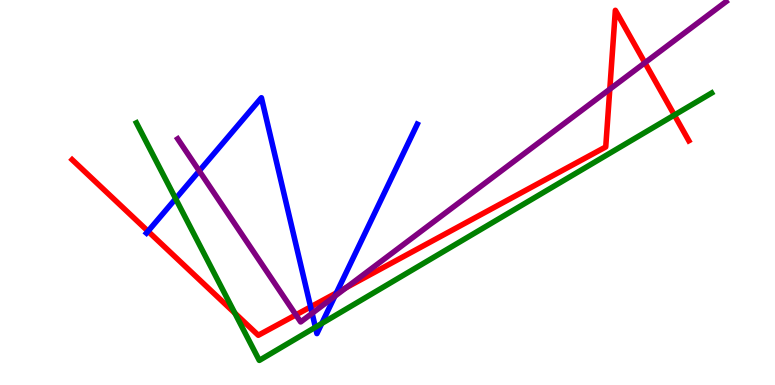[{'lines': ['blue', 'red'], 'intersections': [{'x': 1.91, 'y': 3.99}, {'x': 4.01, 'y': 2.03}, {'x': 4.34, 'y': 2.39}]}, {'lines': ['green', 'red'], 'intersections': [{'x': 3.03, 'y': 1.87}, {'x': 8.7, 'y': 7.01}]}, {'lines': ['purple', 'red'], 'intersections': [{'x': 3.82, 'y': 1.82}, {'x': 4.47, 'y': 2.53}, {'x': 7.87, 'y': 7.68}, {'x': 8.32, 'y': 8.37}]}, {'lines': ['blue', 'green'], 'intersections': [{'x': 2.27, 'y': 4.84}, {'x': 4.07, 'y': 1.5}, {'x': 4.15, 'y': 1.6}]}, {'lines': ['blue', 'purple'], 'intersections': [{'x': 2.57, 'y': 5.56}, {'x': 4.03, 'y': 1.86}, {'x': 4.32, 'y': 2.31}]}, {'lines': ['green', 'purple'], 'intersections': []}]